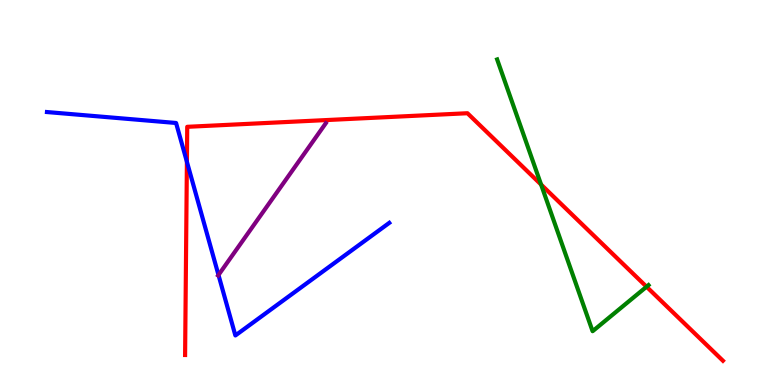[{'lines': ['blue', 'red'], 'intersections': [{'x': 2.41, 'y': 5.8}]}, {'lines': ['green', 'red'], 'intersections': [{'x': 6.98, 'y': 5.21}, {'x': 8.34, 'y': 2.55}]}, {'lines': ['purple', 'red'], 'intersections': []}, {'lines': ['blue', 'green'], 'intersections': []}, {'lines': ['blue', 'purple'], 'intersections': [{'x': 2.82, 'y': 2.86}]}, {'lines': ['green', 'purple'], 'intersections': []}]